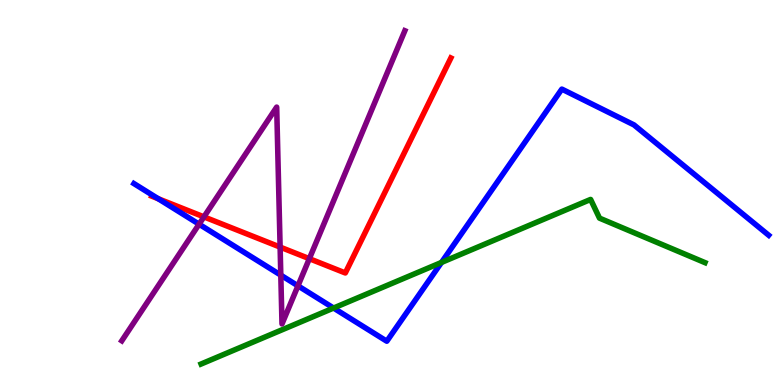[{'lines': ['blue', 'red'], 'intersections': [{'x': 2.04, 'y': 4.84}]}, {'lines': ['green', 'red'], 'intersections': []}, {'lines': ['purple', 'red'], 'intersections': [{'x': 2.63, 'y': 4.37}, {'x': 3.61, 'y': 3.58}, {'x': 3.99, 'y': 3.28}]}, {'lines': ['blue', 'green'], 'intersections': [{'x': 4.3, 'y': 2.0}, {'x': 5.7, 'y': 3.18}]}, {'lines': ['blue', 'purple'], 'intersections': [{'x': 2.57, 'y': 4.18}, {'x': 3.62, 'y': 2.85}, {'x': 3.84, 'y': 2.58}]}, {'lines': ['green', 'purple'], 'intersections': []}]